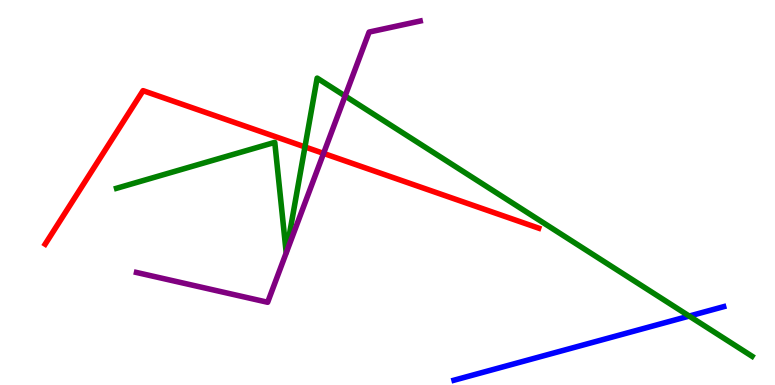[{'lines': ['blue', 'red'], 'intersections': []}, {'lines': ['green', 'red'], 'intersections': [{'x': 3.93, 'y': 6.18}]}, {'lines': ['purple', 'red'], 'intersections': [{'x': 4.18, 'y': 6.02}]}, {'lines': ['blue', 'green'], 'intersections': [{'x': 8.89, 'y': 1.79}]}, {'lines': ['blue', 'purple'], 'intersections': []}, {'lines': ['green', 'purple'], 'intersections': [{'x': 4.45, 'y': 7.51}]}]